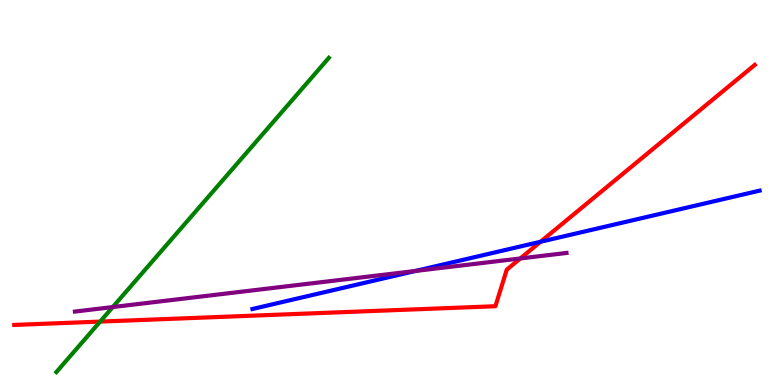[{'lines': ['blue', 'red'], 'intersections': [{'x': 6.97, 'y': 3.72}]}, {'lines': ['green', 'red'], 'intersections': [{'x': 1.29, 'y': 1.65}]}, {'lines': ['purple', 'red'], 'intersections': [{'x': 6.71, 'y': 3.29}]}, {'lines': ['blue', 'green'], 'intersections': []}, {'lines': ['blue', 'purple'], 'intersections': [{'x': 5.36, 'y': 2.96}]}, {'lines': ['green', 'purple'], 'intersections': [{'x': 1.45, 'y': 2.02}]}]